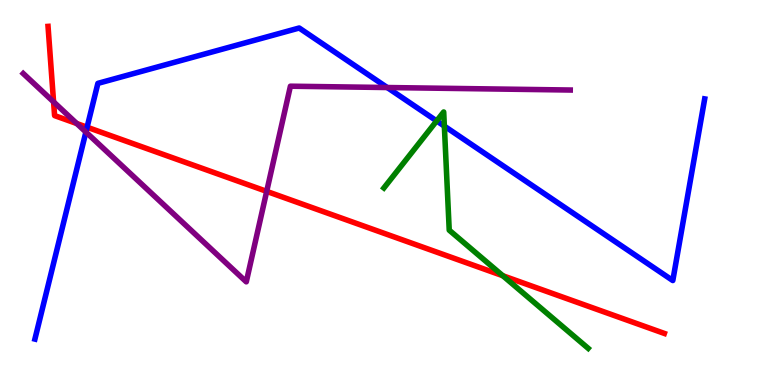[{'lines': ['blue', 'red'], 'intersections': [{'x': 1.12, 'y': 6.7}]}, {'lines': ['green', 'red'], 'intersections': [{'x': 6.49, 'y': 2.84}]}, {'lines': ['purple', 'red'], 'intersections': [{'x': 0.691, 'y': 7.35}, {'x': 0.991, 'y': 6.79}, {'x': 3.44, 'y': 5.03}]}, {'lines': ['blue', 'green'], 'intersections': [{'x': 5.63, 'y': 6.86}, {'x': 5.73, 'y': 6.72}]}, {'lines': ['blue', 'purple'], 'intersections': [{'x': 1.11, 'y': 6.57}, {'x': 5.0, 'y': 7.73}]}, {'lines': ['green', 'purple'], 'intersections': []}]